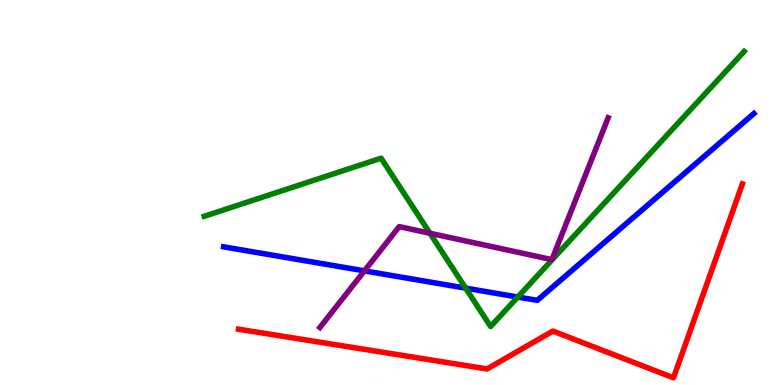[{'lines': ['blue', 'red'], 'intersections': []}, {'lines': ['green', 'red'], 'intersections': []}, {'lines': ['purple', 'red'], 'intersections': []}, {'lines': ['blue', 'green'], 'intersections': [{'x': 6.01, 'y': 2.52}, {'x': 6.68, 'y': 2.29}]}, {'lines': ['blue', 'purple'], 'intersections': [{'x': 4.7, 'y': 2.96}]}, {'lines': ['green', 'purple'], 'intersections': [{'x': 5.55, 'y': 3.94}]}]